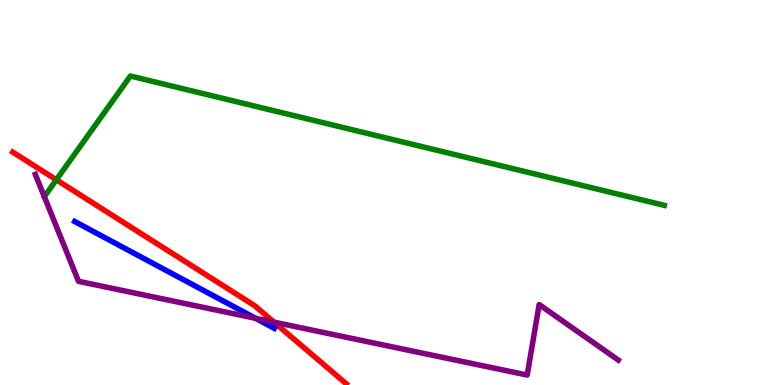[{'lines': ['blue', 'red'], 'intersections': []}, {'lines': ['green', 'red'], 'intersections': [{'x': 0.727, 'y': 5.33}]}, {'lines': ['purple', 'red'], 'intersections': [{'x': 3.54, 'y': 1.63}]}, {'lines': ['blue', 'green'], 'intersections': []}, {'lines': ['blue', 'purple'], 'intersections': [{'x': 3.3, 'y': 1.73}]}, {'lines': ['green', 'purple'], 'intersections': []}]